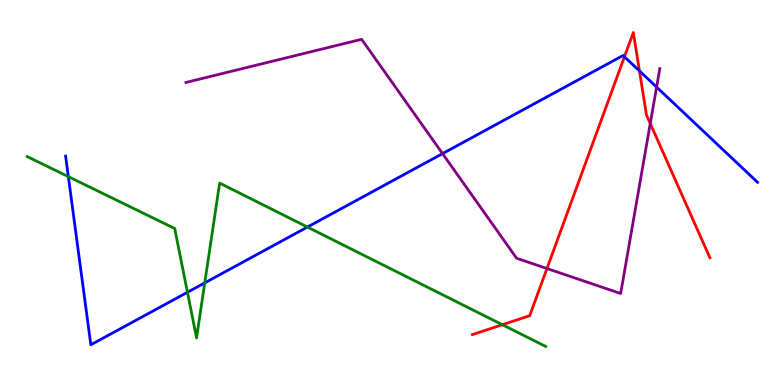[{'lines': ['blue', 'red'], 'intersections': [{'x': 8.06, 'y': 8.53}, {'x': 8.25, 'y': 8.16}]}, {'lines': ['green', 'red'], 'intersections': [{'x': 6.48, 'y': 1.57}]}, {'lines': ['purple', 'red'], 'intersections': [{'x': 7.06, 'y': 3.03}, {'x': 8.39, 'y': 6.79}]}, {'lines': ['blue', 'green'], 'intersections': [{'x': 0.882, 'y': 5.41}, {'x': 2.42, 'y': 2.41}, {'x': 2.64, 'y': 2.65}, {'x': 3.97, 'y': 4.1}]}, {'lines': ['blue', 'purple'], 'intersections': [{'x': 5.71, 'y': 6.01}, {'x': 8.47, 'y': 7.74}]}, {'lines': ['green', 'purple'], 'intersections': []}]